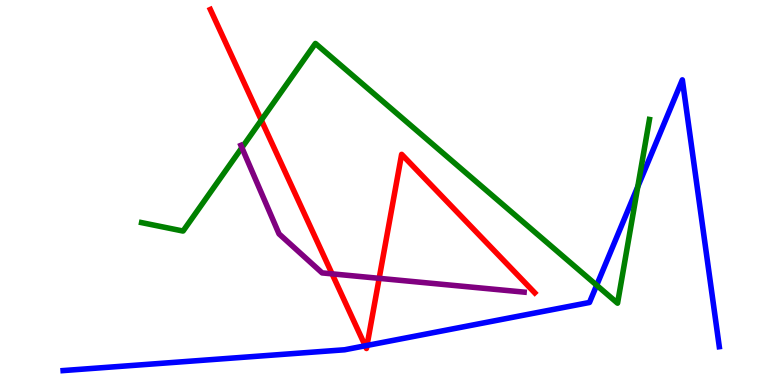[{'lines': ['blue', 'red'], 'intersections': [{'x': 4.71, 'y': 1.02}, {'x': 4.74, 'y': 1.03}]}, {'lines': ['green', 'red'], 'intersections': [{'x': 3.37, 'y': 6.88}]}, {'lines': ['purple', 'red'], 'intersections': [{'x': 4.28, 'y': 2.89}, {'x': 4.89, 'y': 2.77}]}, {'lines': ['blue', 'green'], 'intersections': [{'x': 7.7, 'y': 2.59}, {'x': 8.23, 'y': 5.15}]}, {'lines': ['blue', 'purple'], 'intersections': []}, {'lines': ['green', 'purple'], 'intersections': [{'x': 3.12, 'y': 6.16}]}]